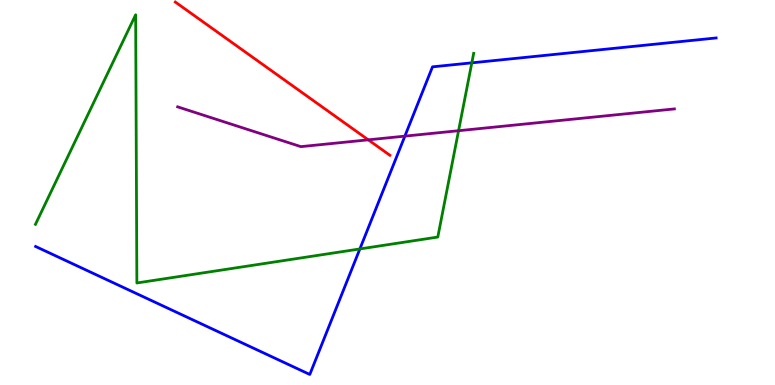[{'lines': ['blue', 'red'], 'intersections': []}, {'lines': ['green', 'red'], 'intersections': []}, {'lines': ['purple', 'red'], 'intersections': [{'x': 4.75, 'y': 6.37}]}, {'lines': ['blue', 'green'], 'intersections': [{'x': 4.64, 'y': 3.53}, {'x': 6.09, 'y': 8.37}]}, {'lines': ['blue', 'purple'], 'intersections': [{'x': 5.22, 'y': 6.46}]}, {'lines': ['green', 'purple'], 'intersections': [{'x': 5.92, 'y': 6.6}]}]